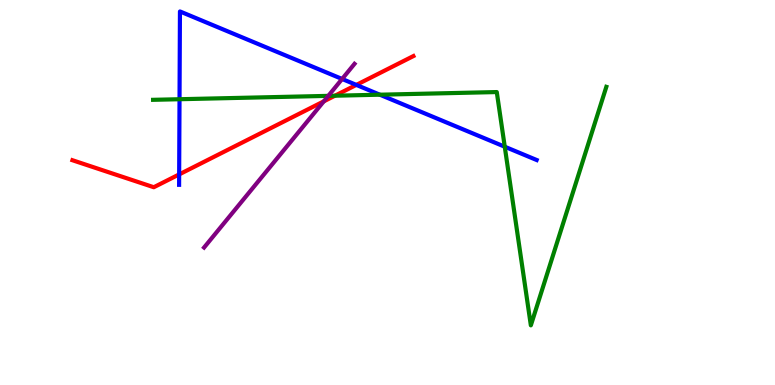[{'lines': ['blue', 'red'], 'intersections': [{'x': 2.31, 'y': 5.47}, {'x': 4.6, 'y': 7.79}]}, {'lines': ['green', 'red'], 'intersections': [{'x': 4.32, 'y': 7.51}]}, {'lines': ['purple', 'red'], 'intersections': [{'x': 4.18, 'y': 7.37}]}, {'lines': ['blue', 'green'], 'intersections': [{'x': 2.32, 'y': 7.42}, {'x': 4.9, 'y': 7.54}, {'x': 6.51, 'y': 6.19}]}, {'lines': ['blue', 'purple'], 'intersections': [{'x': 4.41, 'y': 7.95}]}, {'lines': ['green', 'purple'], 'intersections': [{'x': 4.24, 'y': 7.51}]}]